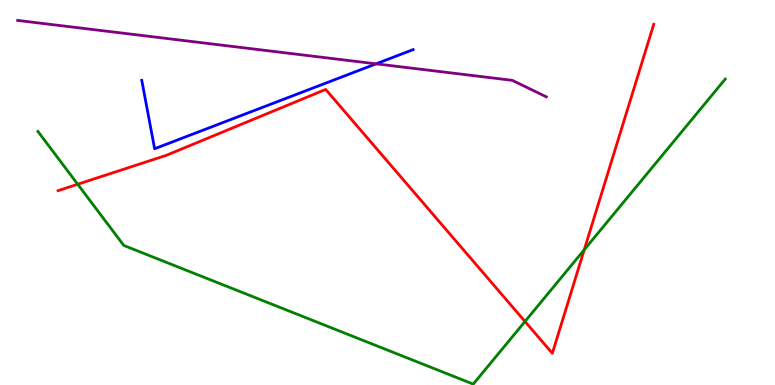[{'lines': ['blue', 'red'], 'intersections': []}, {'lines': ['green', 'red'], 'intersections': [{'x': 1.0, 'y': 5.21}, {'x': 6.77, 'y': 1.65}, {'x': 7.54, 'y': 3.51}]}, {'lines': ['purple', 'red'], 'intersections': []}, {'lines': ['blue', 'green'], 'intersections': []}, {'lines': ['blue', 'purple'], 'intersections': [{'x': 4.85, 'y': 8.34}]}, {'lines': ['green', 'purple'], 'intersections': []}]